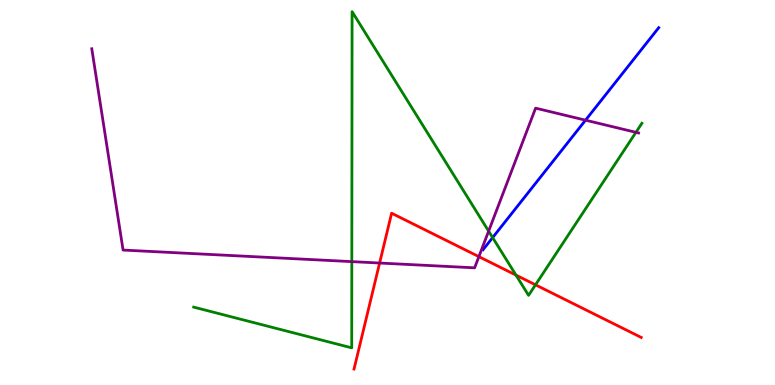[{'lines': ['blue', 'red'], 'intersections': []}, {'lines': ['green', 'red'], 'intersections': [{'x': 6.66, 'y': 2.85}, {'x': 6.91, 'y': 2.6}]}, {'lines': ['purple', 'red'], 'intersections': [{'x': 4.9, 'y': 3.17}, {'x': 6.18, 'y': 3.33}]}, {'lines': ['blue', 'green'], 'intersections': [{'x': 6.36, 'y': 3.83}]}, {'lines': ['blue', 'purple'], 'intersections': [{'x': 7.56, 'y': 6.88}]}, {'lines': ['green', 'purple'], 'intersections': [{'x': 4.54, 'y': 3.2}, {'x': 6.3, 'y': 4.0}, {'x': 8.21, 'y': 6.56}]}]